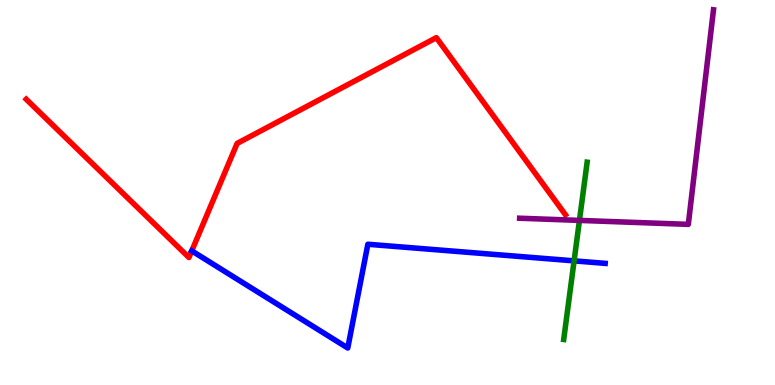[{'lines': ['blue', 'red'], 'intersections': []}, {'lines': ['green', 'red'], 'intersections': []}, {'lines': ['purple', 'red'], 'intersections': []}, {'lines': ['blue', 'green'], 'intersections': [{'x': 7.41, 'y': 3.22}]}, {'lines': ['blue', 'purple'], 'intersections': []}, {'lines': ['green', 'purple'], 'intersections': [{'x': 7.48, 'y': 4.28}]}]